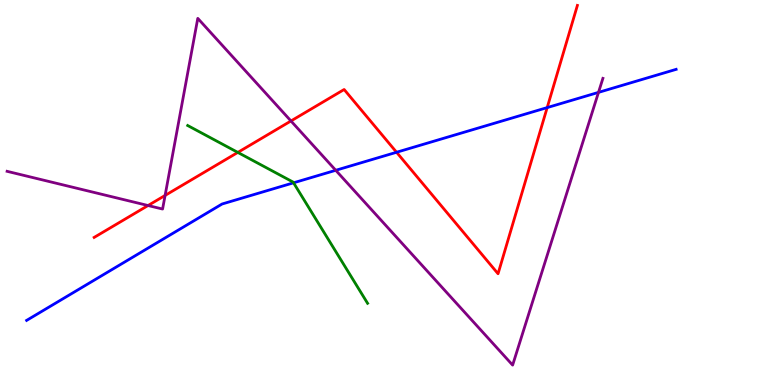[{'lines': ['blue', 'red'], 'intersections': [{'x': 5.12, 'y': 6.05}, {'x': 7.06, 'y': 7.21}]}, {'lines': ['green', 'red'], 'intersections': [{'x': 3.07, 'y': 6.04}]}, {'lines': ['purple', 'red'], 'intersections': [{'x': 1.91, 'y': 4.66}, {'x': 2.13, 'y': 4.92}, {'x': 3.75, 'y': 6.86}]}, {'lines': ['blue', 'green'], 'intersections': [{'x': 3.79, 'y': 5.25}]}, {'lines': ['blue', 'purple'], 'intersections': [{'x': 4.33, 'y': 5.58}, {'x': 7.72, 'y': 7.6}]}, {'lines': ['green', 'purple'], 'intersections': []}]